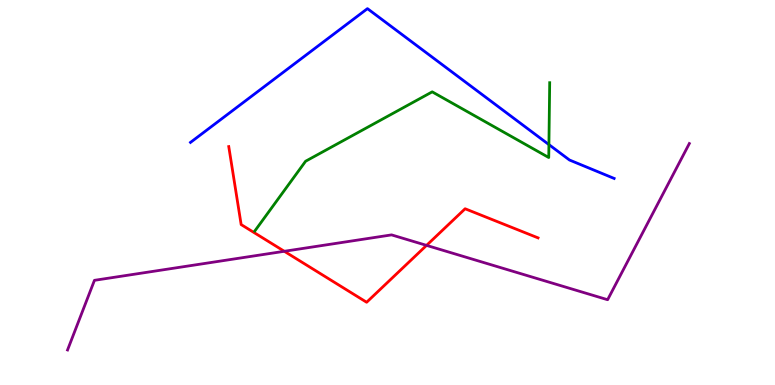[{'lines': ['blue', 'red'], 'intersections': []}, {'lines': ['green', 'red'], 'intersections': []}, {'lines': ['purple', 'red'], 'intersections': [{'x': 3.67, 'y': 3.47}, {'x': 5.5, 'y': 3.63}]}, {'lines': ['blue', 'green'], 'intersections': [{'x': 7.08, 'y': 6.24}]}, {'lines': ['blue', 'purple'], 'intersections': []}, {'lines': ['green', 'purple'], 'intersections': []}]